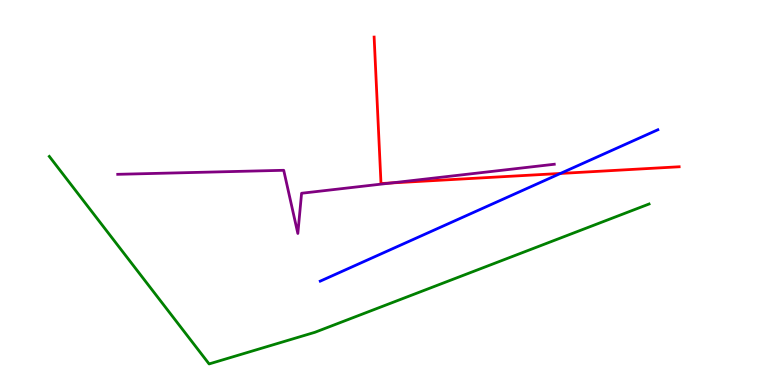[{'lines': ['blue', 'red'], 'intersections': [{'x': 7.23, 'y': 5.49}]}, {'lines': ['green', 'red'], 'intersections': []}, {'lines': ['purple', 'red'], 'intersections': [{'x': 5.05, 'y': 5.25}]}, {'lines': ['blue', 'green'], 'intersections': []}, {'lines': ['blue', 'purple'], 'intersections': []}, {'lines': ['green', 'purple'], 'intersections': []}]